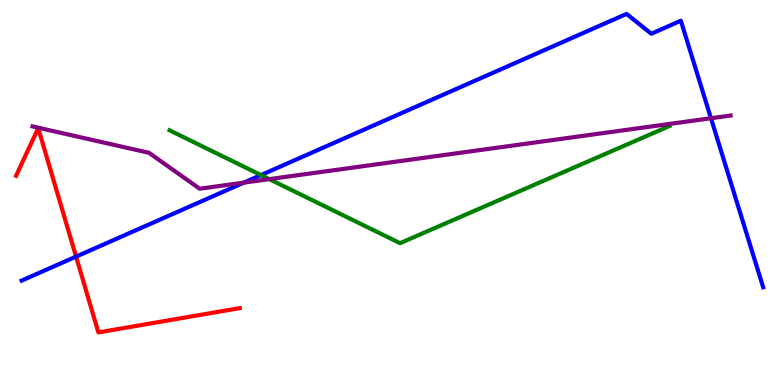[{'lines': ['blue', 'red'], 'intersections': [{'x': 0.981, 'y': 3.33}]}, {'lines': ['green', 'red'], 'intersections': []}, {'lines': ['purple', 'red'], 'intersections': []}, {'lines': ['blue', 'green'], 'intersections': [{'x': 3.37, 'y': 5.45}]}, {'lines': ['blue', 'purple'], 'intersections': [{'x': 3.15, 'y': 5.26}, {'x': 9.17, 'y': 6.93}]}, {'lines': ['green', 'purple'], 'intersections': [{'x': 3.47, 'y': 5.35}]}]